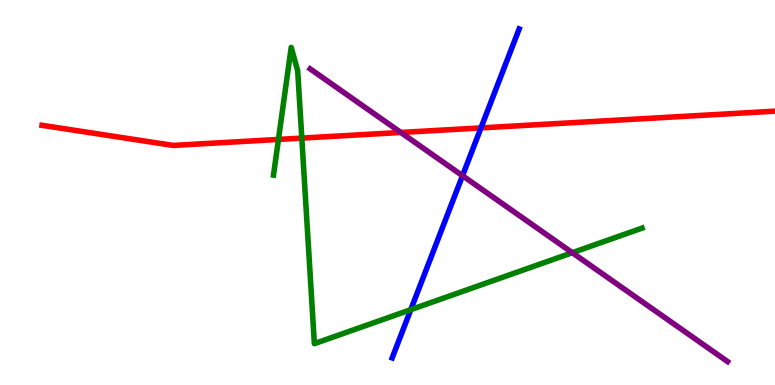[{'lines': ['blue', 'red'], 'intersections': [{'x': 6.21, 'y': 6.68}]}, {'lines': ['green', 'red'], 'intersections': [{'x': 3.59, 'y': 6.38}, {'x': 3.89, 'y': 6.41}]}, {'lines': ['purple', 'red'], 'intersections': [{'x': 5.17, 'y': 6.56}]}, {'lines': ['blue', 'green'], 'intersections': [{'x': 5.3, 'y': 1.96}]}, {'lines': ['blue', 'purple'], 'intersections': [{'x': 5.97, 'y': 5.44}]}, {'lines': ['green', 'purple'], 'intersections': [{'x': 7.38, 'y': 3.44}]}]